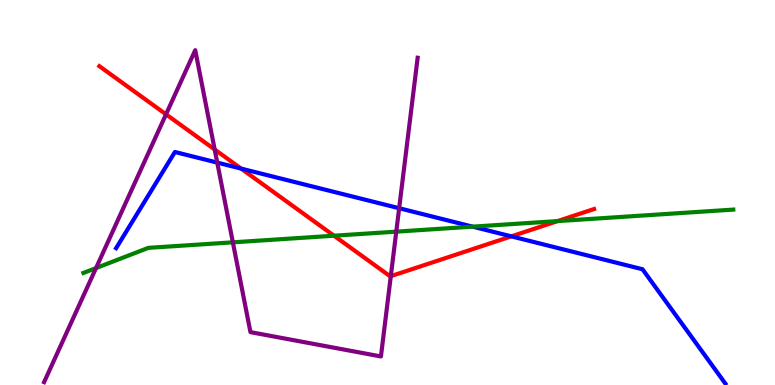[{'lines': ['blue', 'red'], 'intersections': [{'x': 3.11, 'y': 5.62}, {'x': 6.6, 'y': 3.86}]}, {'lines': ['green', 'red'], 'intersections': [{'x': 4.31, 'y': 3.88}, {'x': 7.19, 'y': 4.26}]}, {'lines': ['purple', 'red'], 'intersections': [{'x': 2.14, 'y': 7.03}, {'x': 2.77, 'y': 6.12}, {'x': 5.04, 'y': 2.83}]}, {'lines': ['blue', 'green'], 'intersections': [{'x': 6.1, 'y': 4.11}]}, {'lines': ['blue', 'purple'], 'intersections': [{'x': 2.8, 'y': 5.78}, {'x': 5.15, 'y': 4.59}]}, {'lines': ['green', 'purple'], 'intersections': [{'x': 1.24, 'y': 3.04}, {'x': 3.0, 'y': 3.71}, {'x': 5.11, 'y': 3.98}]}]